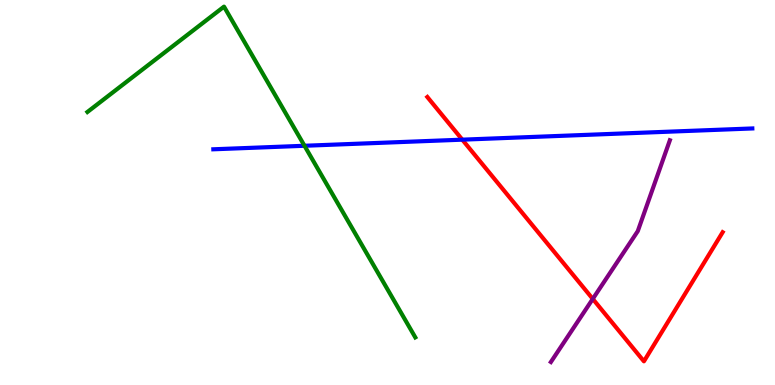[{'lines': ['blue', 'red'], 'intersections': [{'x': 5.97, 'y': 6.37}]}, {'lines': ['green', 'red'], 'intersections': []}, {'lines': ['purple', 'red'], 'intersections': [{'x': 7.65, 'y': 2.24}]}, {'lines': ['blue', 'green'], 'intersections': [{'x': 3.93, 'y': 6.21}]}, {'lines': ['blue', 'purple'], 'intersections': []}, {'lines': ['green', 'purple'], 'intersections': []}]